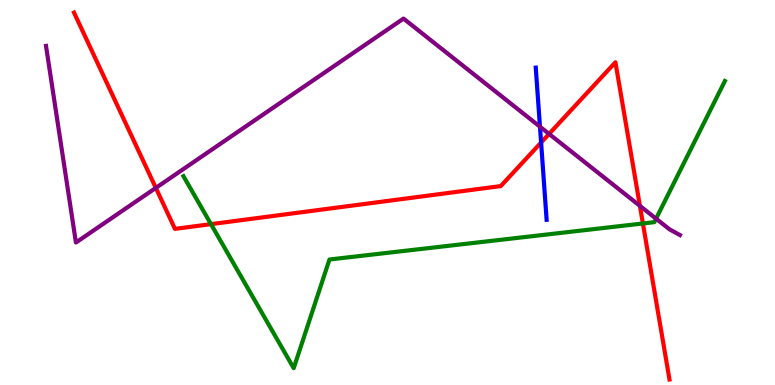[{'lines': ['blue', 'red'], 'intersections': [{'x': 6.98, 'y': 6.3}]}, {'lines': ['green', 'red'], 'intersections': [{'x': 2.72, 'y': 4.18}, {'x': 8.3, 'y': 4.2}]}, {'lines': ['purple', 'red'], 'intersections': [{'x': 2.01, 'y': 5.12}, {'x': 7.08, 'y': 6.52}, {'x': 8.26, 'y': 4.65}]}, {'lines': ['blue', 'green'], 'intersections': []}, {'lines': ['blue', 'purple'], 'intersections': [{'x': 6.97, 'y': 6.71}]}, {'lines': ['green', 'purple'], 'intersections': [{'x': 8.47, 'y': 4.32}]}]